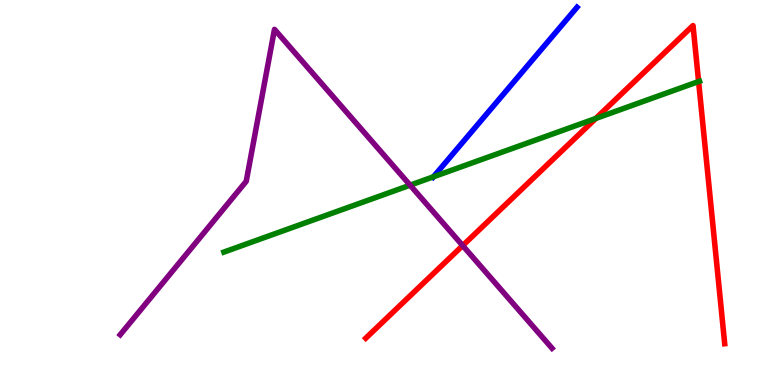[{'lines': ['blue', 'red'], 'intersections': []}, {'lines': ['green', 'red'], 'intersections': [{'x': 7.69, 'y': 6.92}, {'x': 9.01, 'y': 7.88}]}, {'lines': ['purple', 'red'], 'intersections': [{'x': 5.97, 'y': 3.62}]}, {'lines': ['blue', 'green'], 'intersections': [{'x': 5.59, 'y': 5.41}]}, {'lines': ['blue', 'purple'], 'intersections': []}, {'lines': ['green', 'purple'], 'intersections': [{'x': 5.29, 'y': 5.19}]}]